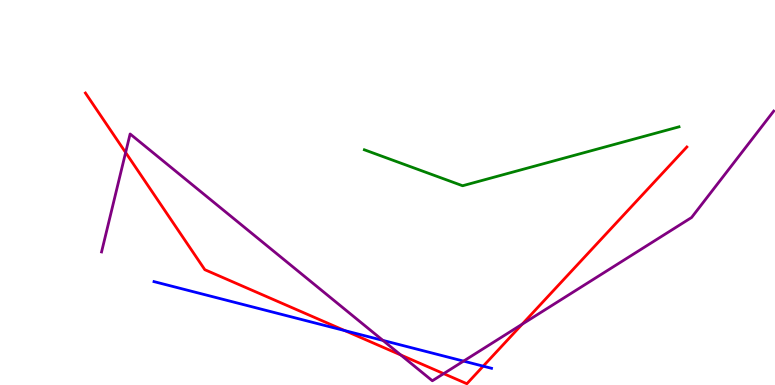[{'lines': ['blue', 'red'], 'intersections': [{'x': 4.45, 'y': 1.41}, {'x': 6.23, 'y': 0.49}]}, {'lines': ['green', 'red'], 'intersections': []}, {'lines': ['purple', 'red'], 'intersections': [{'x': 1.62, 'y': 6.04}, {'x': 5.17, 'y': 0.78}, {'x': 5.72, 'y': 0.295}, {'x': 6.74, 'y': 1.58}]}, {'lines': ['blue', 'green'], 'intersections': []}, {'lines': ['blue', 'purple'], 'intersections': [{'x': 4.94, 'y': 1.16}, {'x': 5.98, 'y': 0.621}]}, {'lines': ['green', 'purple'], 'intersections': []}]